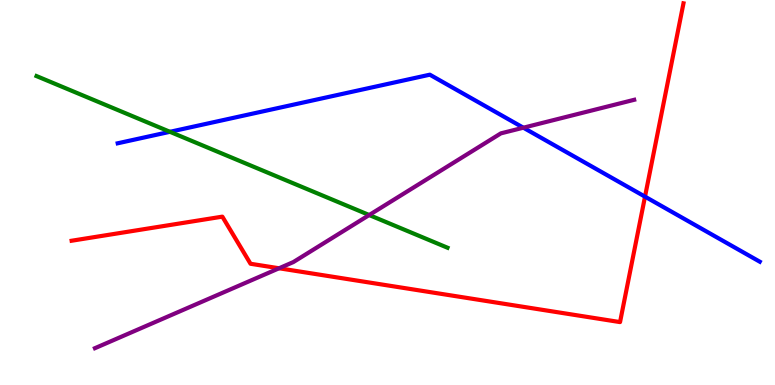[{'lines': ['blue', 'red'], 'intersections': [{'x': 8.32, 'y': 4.89}]}, {'lines': ['green', 'red'], 'intersections': []}, {'lines': ['purple', 'red'], 'intersections': [{'x': 3.6, 'y': 3.03}]}, {'lines': ['blue', 'green'], 'intersections': [{'x': 2.19, 'y': 6.58}]}, {'lines': ['blue', 'purple'], 'intersections': [{'x': 6.75, 'y': 6.68}]}, {'lines': ['green', 'purple'], 'intersections': [{'x': 4.76, 'y': 4.42}]}]